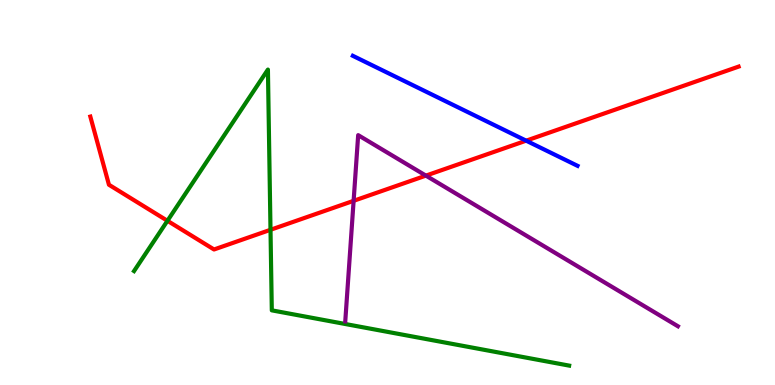[{'lines': ['blue', 'red'], 'intersections': [{'x': 6.79, 'y': 6.35}]}, {'lines': ['green', 'red'], 'intersections': [{'x': 2.16, 'y': 4.27}, {'x': 3.49, 'y': 4.03}]}, {'lines': ['purple', 'red'], 'intersections': [{'x': 4.56, 'y': 4.78}, {'x': 5.5, 'y': 5.44}]}, {'lines': ['blue', 'green'], 'intersections': []}, {'lines': ['blue', 'purple'], 'intersections': []}, {'lines': ['green', 'purple'], 'intersections': []}]